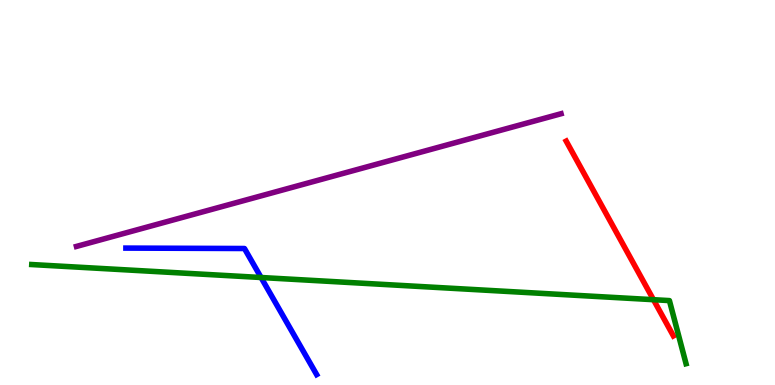[{'lines': ['blue', 'red'], 'intersections': []}, {'lines': ['green', 'red'], 'intersections': [{'x': 8.43, 'y': 2.22}]}, {'lines': ['purple', 'red'], 'intersections': []}, {'lines': ['blue', 'green'], 'intersections': [{'x': 3.37, 'y': 2.79}]}, {'lines': ['blue', 'purple'], 'intersections': []}, {'lines': ['green', 'purple'], 'intersections': []}]